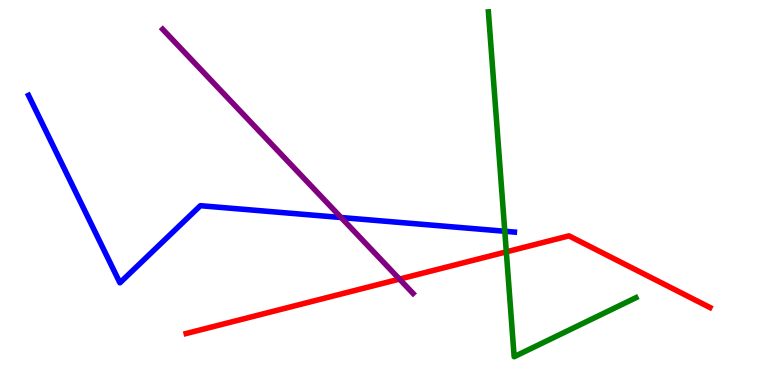[{'lines': ['blue', 'red'], 'intersections': []}, {'lines': ['green', 'red'], 'intersections': [{'x': 6.53, 'y': 3.46}]}, {'lines': ['purple', 'red'], 'intersections': [{'x': 5.15, 'y': 2.75}]}, {'lines': ['blue', 'green'], 'intersections': [{'x': 6.51, 'y': 3.99}]}, {'lines': ['blue', 'purple'], 'intersections': [{'x': 4.4, 'y': 4.35}]}, {'lines': ['green', 'purple'], 'intersections': []}]